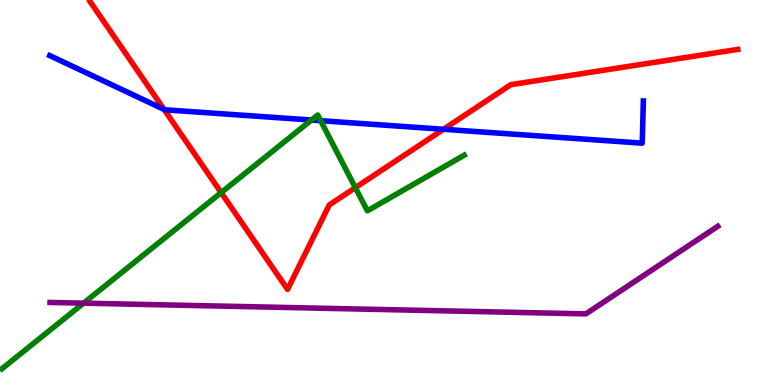[{'lines': ['blue', 'red'], 'intersections': [{'x': 2.12, 'y': 7.16}, {'x': 5.72, 'y': 6.64}]}, {'lines': ['green', 'red'], 'intersections': [{'x': 2.85, 'y': 5.0}, {'x': 4.59, 'y': 5.13}]}, {'lines': ['purple', 'red'], 'intersections': []}, {'lines': ['blue', 'green'], 'intersections': [{'x': 4.02, 'y': 6.88}, {'x': 4.14, 'y': 6.87}]}, {'lines': ['blue', 'purple'], 'intersections': []}, {'lines': ['green', 'purple'], 'intersections': [{'x': 1.08, 'y': 2.13}]}]